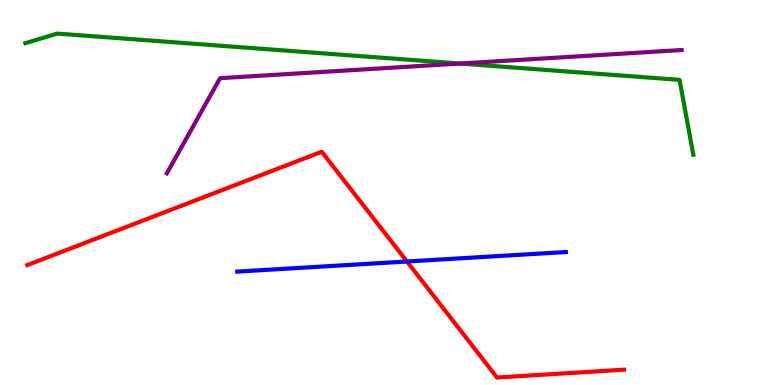[{'lines': ['blue', 'red'], 'intersections': [{'x': 5.25, 'y': 3.21}]}, {'lines': ['green', 'red'], 'intersections': []}, {'lines': ['purple', 'red'], 'intersections': []}, {'lines': ['blue', 'green'], 'intersections': []}, {'lines': ['blue', 'purple'], 'intersections': []}, {'lines': ['green', 'purple'], 'intersections': [{'x': 5.94, 'y': 8.35}]}]